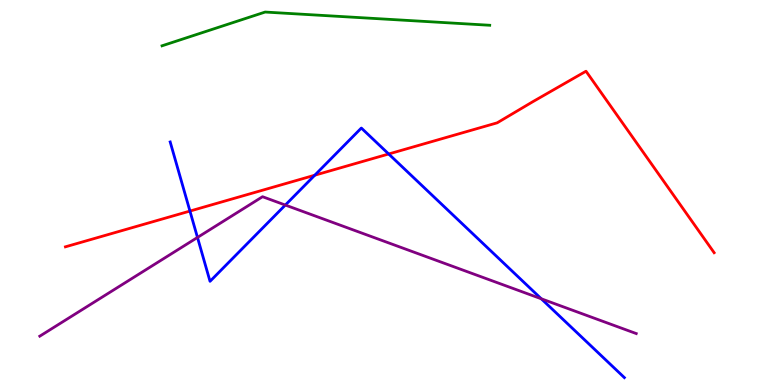[{'lines': ['blue', 'red'], 'intersections': [{'x': 2.45, 'y': 4.52}, {'x': 4.06, 'y': 5.45}, {'x': 5.02, 'y': 6.0}]}, {'lines': ['green', 'red'], 'intersections': []}, {'lines': ['purple', 'red'], 'intersections': []}, {'lines': ['blue', 'green'], 'intersections': []}, {'lines': ['blue', 'purple'], 'intersections': [{'x': 2.55, 'y': 3.83}, {'x': 3.68, 'y': 4.67}, {'x': 6.98, 'y': 2.24}]}, {'lines': ['green', 'purple'], 'intersections': []}]